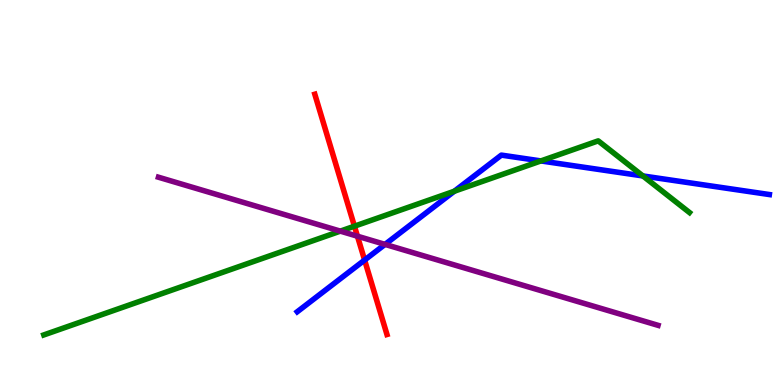[{'lines': ['blue', 'red'], 'intersections': [{'x': 4.7, 'y': 3.25}]}, {'lines': ['green', 'red'], 'intersections': [{'x': 4.57, 'y': 4.12}]}, {'lines': ['purple', 'red'], 'intersections': [{'x': 4.61, 'y': 3.86}]}, {'lines': ['blue', 'green'], 'intersections': [{'x': 5.86, 'y': 5.03}, {'x': 6.98, 'y': 5.82}, {'x': 8.3, 'y': 5.43}]}, {'lines': ['blue', 'purple'], 'intersections': [{'x': 4.97, 'y': 3.65}]}, {'lines': ['green', 'purple'], 'intersections': [{'x': 4.39, 'y': 4.0}]}]